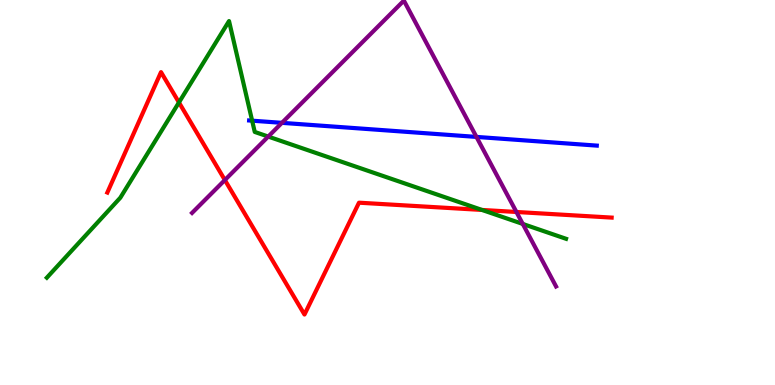[{'lines': ['blue', 'red'], 'intersections': []}, {'lines': ['green', 'red'], 'intersections': [{'x': 2.31, 'y': 7.34}, {'x': 6.22, 'y': 4.55}]}, {'lines': ['purple', 'red'], 'intersections': [{'x': 2.9, 'y': 5.32}, {'x': 6.66, 'y': 4.49}]}, {'lines': ['blue', 'green'], 'intersections': [{'x': 3.25, 'y': 6.87}]}, {'lines': ['blue', 'purple'], 'intersections': [{'x': 3.64, 'y': 6.81}, {'x': 6.15, 'y': 6.44}]}, {'lines': ['green', 'purple'], 'intersections': [{'x': 3.46, 'y': 6.45}, {'x': 6.75, 'y': 4.18}]}]